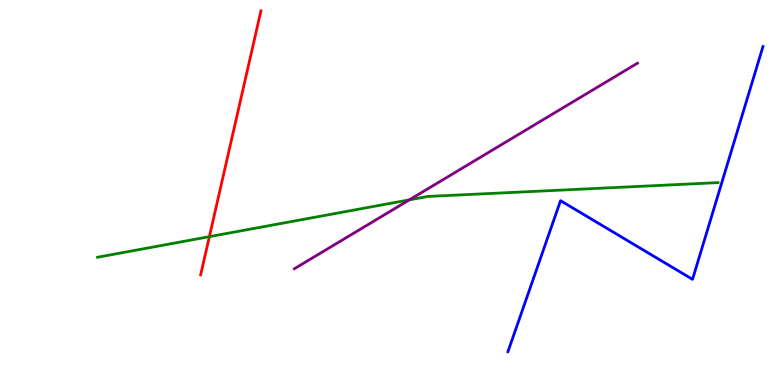[{'lines': ['blue', 'red'], 'intersections': []}, {'lines': ['green', 'red'], 'intersections': [{'x': 2.7, 'y': 3.85}]}, {'lines': ['purple', 'red'], 'intersections': []}, {'lines': ['blue', 'green'], 'intersections': []}, {'lines': ['blue', 'purple'], 'intersections': []}, {'lines': ['green', 'purple'], 'intersections': [{'x': 5.28, 'y': 4.81}]}]